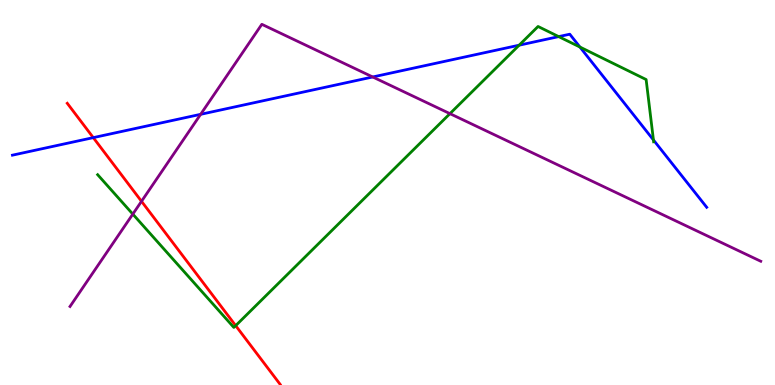[{'lines': ['blue', 'red'], 'intersections': [{'x': 1.2, 'y': 6.43}]}, {'lines': ['green', 'red'], 'intersections': [{'x': 3.04, 'y': 1.54}]}, {'lines': ['purple', 'red'], 'intersections': [{'x': 1.83, 'y': 4.77}]}, {'lines': ['blue', 'green'], 'intersections': [{'x': 6.7, 'y': 8.83}, {'x': 7.21, 'y': 9.05}, {'x': 7.48, 'y': 8.78}, {'x': 8.43, 'y': 6.36}]}, {'lines': ['blue', 'purple'], 'intersections': [{'x': 2.59, 'y': 7.03}, {'x': 4.81, 'y': 8.0}]}, {'lines': ['green', 'purple'], 'intersections': [{'x': 1.71, 'y': 4.44}, {'x': 5.81, 'y': 7.05}]}]